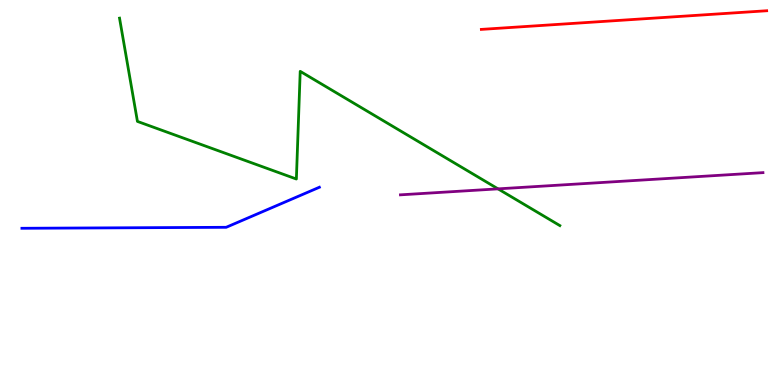[{'lines': ['blue', 'red'], 'intersections': []}, {'lines': ['green', 'red'], 'intersections': []}, {'lines': ['purple', 'red'], 'intersections': []}, {'lines': ['blue', 'green'], 'intersections': []}, {'lines': ['blue', 'purple'], 'intersections': []}, {'lines': ['green', 'purple'], 'intersections': [{'x': 6.43, 'y': 5.09}]}]